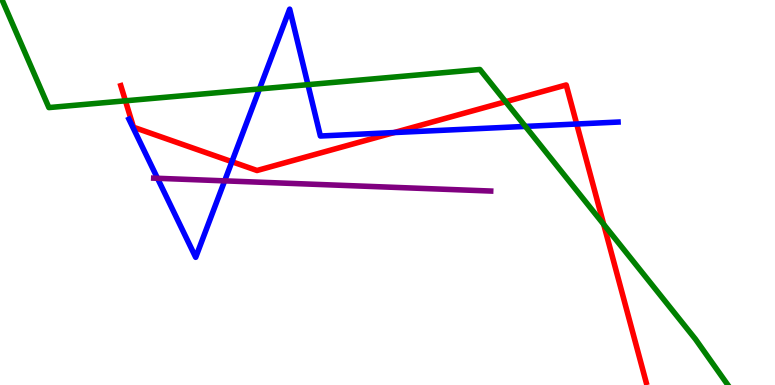[{'lines': ['blue', 'red'], 'intersections': [{'x': 2.99, 'y': 5.8}, {'x': 5.09, 'y': 6.56}, {'x': 7.44, 'y': 6.78}]}, {'lines': ['green', 'red'], 'intersections': [{'x': 1.62, 'y': 7.38}, {'x': 6.52, 'y': 7.36}, {'x': 7.79, 'y': 4.17}]}, {'lines': ['purple', 'red'], 'intersections': []}, {'lines': ['blue', 'green'], 'intersections': [{'x': 3.35, 'y': 7.69}, {'x': 3.97, 'y': 7.8}, {'x': 6.78, 'y': 6.72}]}, {'lines': ['blue', 'purple'], 'intersections': [{'x': 2.03, 'y': 5.37}, {'x': 2.9, 'y': 5.3}]}, {'lines': ['green', 'purple'], 'intersections': []}]